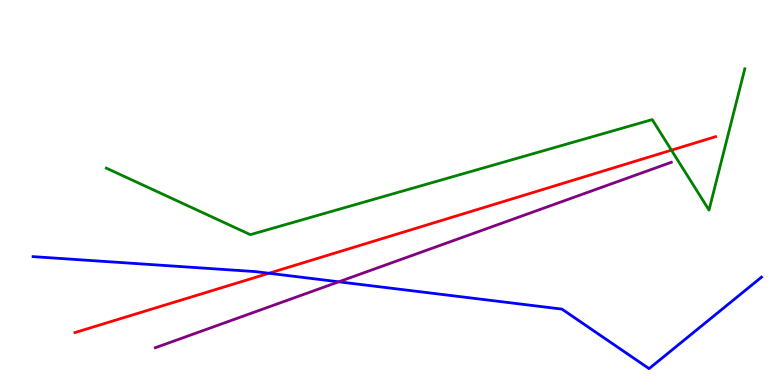[{'lines': ['blue', 'red'], 'intersections': [{'x': 3.47, 'y': 2.9}]}, {'lines': ['green', 'red'], 'intersections': [{'x': 8.66, 'y': 6.1}]}, {'lines': ['purple', 'red'], 'intersections': []}, {'lines': ['blue', 'green'], 'intersections': []}, {'lines': ['blue', 'purple'], 'intersections': [{'x': 4.37, 'y': 2.68}]}, {'lines': ['green', 'purple'], 'intersections': []}]